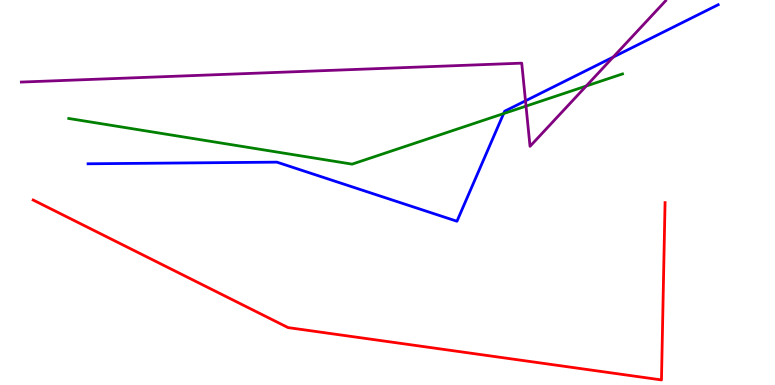[{'lines': ['blue', 'red'], 'intersections': []}, {'lines': ['green', 'red'], 'intersections': []}, {'lines': ['purple', 'red'], 'intersections': []}, {'lines': ['blue', 'green'], 'intersections': [{'x': 6.5, 'y': 7.05}]}, {'lines': ['blue', 'purple'], 'intersections': [{'x': 6.78, 'y': 7.38}, {'x': 7.91, 'y': 8.52}]}, {'lines': ['green', 'purple'], 'intersections': [{'x': 6.79, 'y': 7.24}, {'x': 7.56, 'y': 7.77}]}]